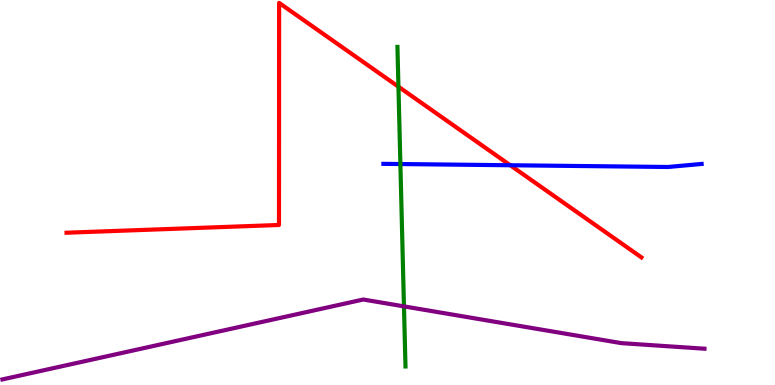[{'lines': ['blue', 'red'], 'intersections': [{'x': 6.58, 'y': 5.71}]}, {'lines': ['green', 'red'], 'intersections': [{'x': 5.14, 'y': 7.75}]}, {'lines': ['purple', 'red'], 'intersections': []}, {'lines': ['blue', 'green'], 'intersections': [{'x': 5.17, 'y': 5.74}]}, {'lines': ['blue', 'purple'], 'intersections': []}, {'lines': ['green', 'purple'], 'intersections': [{'x': 5.21, 'y': 2.04}]}]